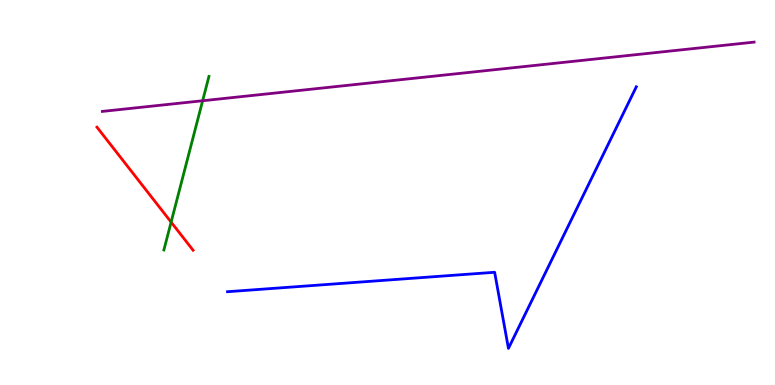[{'lines': ['blue', 'red'], 'intersections': []}, {'lines': ['green', 'red'], 'intersections': [{'x': 2.21, 'y': 4.23}]}, {'lines': ['purple', 'red'], 'intersections': []}, {'lines': ['blue', 'green'], 'intersections': []}, {'lines': ['blue', 'purple'], 'intersections': []}, {'lines': ['green', 'purple'], 'intersections': [{'x': 2.61, 'y': 7.38}]}]